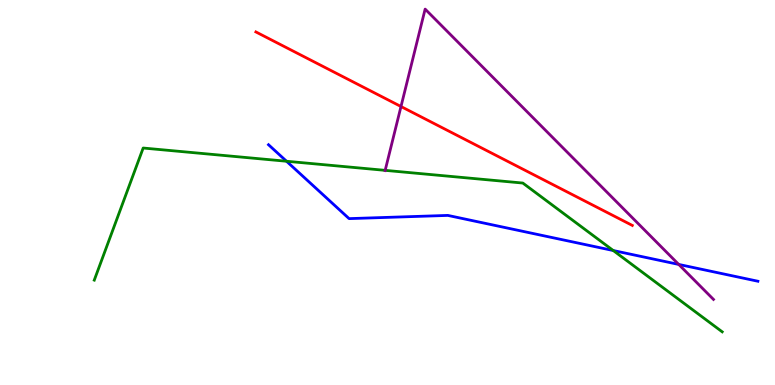[{'lines': ['blue', 'red'], 'intersections': []}, {'lines': ['green', 'red'], 'intersections': []}, {'lines': ['purple', 'red'], 'intersections': [{'x': 5.17, 'y': 7.23}]}, {'lines': ['blue', 'green'], 'intersections': [{'x': 3.7, 'y': 5.81}, {'x': 7.91, 'y': 3.49}]}, {'lines': ['blue', 'purple'], 'intersections': [{'x': 8.76, 'y': 3.13}]}, {'lines': ['green', 'purple'], 'intersections': [{'x': 4.97, 'y': 5.58}]}]